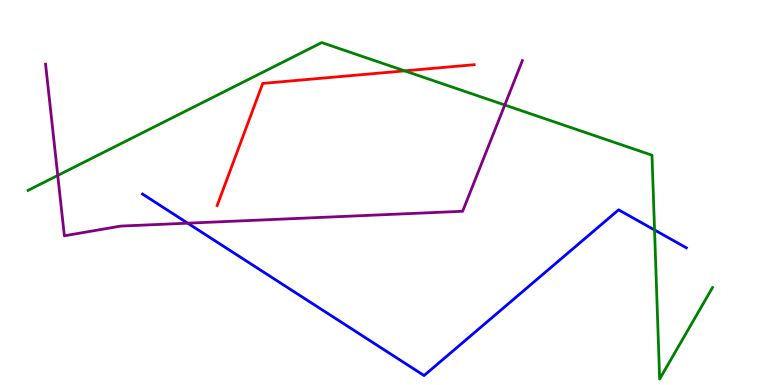[{'lines': ['blue', 'red'], 'intersections': []}, {'lines': ['green', 'red'], 'intersections': [{'x': 5.22, 'y': 8.16}]}, {'lines': ['purple', 'red'], 'intersections': []}, {'lines': ['blue', 'green'], 'intersections': [{'x': 8.45, 'y': 4.03}]}, {'lines': ['blue', 'purple'], 'intersections': [{'x': 2.42, 'y': 4.2}]}, {'lines': ['green', 'purple'], 'intersections': [{'x': 0.745, 'y': 5.44}, {'x': 6.51, 'y': 7.27}]}]